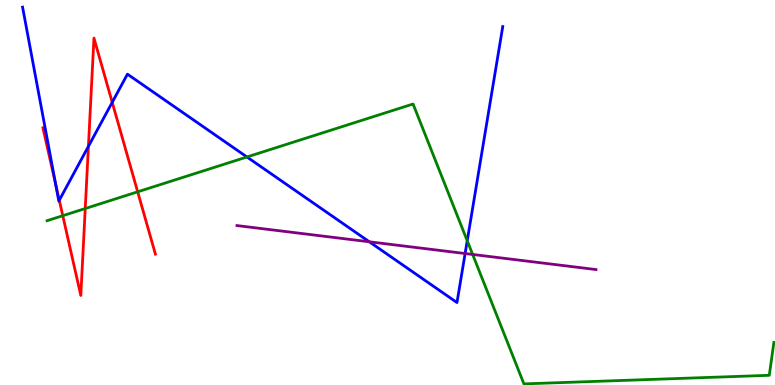[{'lines': ['blue', 'red'], 'intersections': [{'x': 0.716, 'y': 5.23}, {'x': 0.765, 'y': 4.8}, {'x': 1.14, 'y': 6.2}, {'x': 1.45, 'y': 7.34}]}, {'lines': ['green', 'red'], 'intersections': [{'x': 0.81, 'y': 4.4}, {'x': 1.1, 'y': 4.58}, {'x': 1.78, 'y': 5.02}]}, {'lines': ['purple', 'red'], 'intersections': []}, {'lines': ['blue', 'green'], 'intersections': [{'x': 3.19, 'y': 5.92}, {'x': 6.03, 'y': 3.75}]}, {'lines': ['blue', 'purple'], 'intersections': [{'x': 4.77, 'y': 3.72}, {'x': 6.0, 'y': 3.41}]}, {'lines': ['green', 'purple'], 'intersections': [{'x': 6.1, 'y': 3.39}]}]